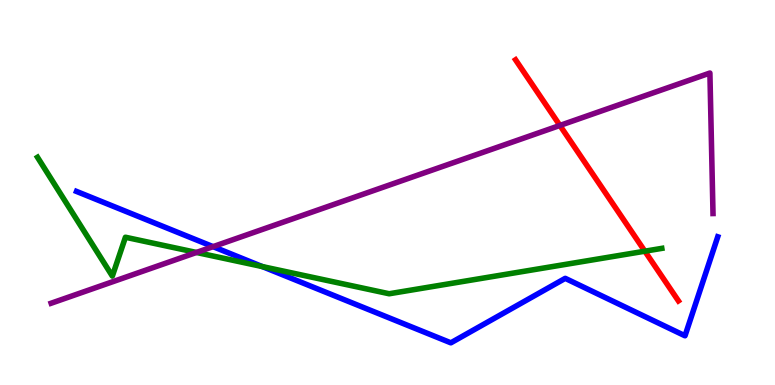[{'lines': ['blue', 'red'], 'intersections': []}, {'lines': ['green', 'red'], 'intersections': [{'x': 8.32, 'y': 3.48}]}, {'lines': ['purple', 'red'], 'intersections': [{'x': 7.22, 'y': 6.74}]}, {'lines': ['blue', 'green'], 'intersections': [{'x': 3.39, 'y': 3.08}]}, {'lines': ['blue', 'purple'], 'intersections': [{'x': 2.75, 'y': 3.59}]}, {'lines': ['green', 'purple'], 'intersections': [{'x': 2.53, 'y': 3.44}]}]